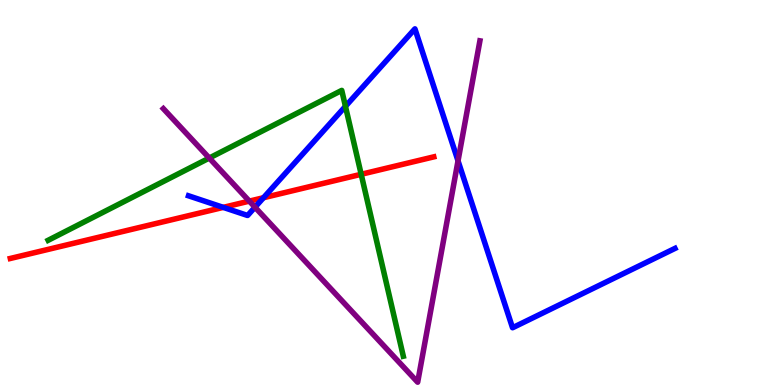[{'lines': ['blue', 'red'], 'intersections': [{'x': 2.88, 'y': 4.61}, {'x': 3.4, 'y': 4.86}]}, {'lines': ['green', 'red'], 'intersections': [{'x': 4.66, 'y': 5.47}]}, {'lines': ['purple', 'red'], 'intersections': [{'x': 3.22, 'y': 4.78}]}, {'lines': ['blue', 'green'], 'intersections': [{'x': 4.46, 'y': 7.24}]}, {'lines': ['blue', 'purple'], 'intersections': [{'x': 3.29, 'y': 4.62}, {'x': 5.91, 'y': 5.82}]}, {'lines': ['green', 'purple'], 'intersections': [{'x': 2.7, 'y': 5.89}]}]